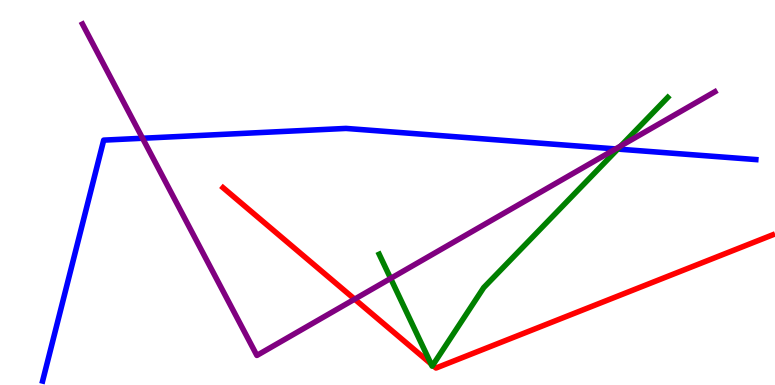[{'lines': ['blue', 'red'], 'intersections': []}, {'lines': ['green', 'red'], 'intersections': [{'x': 5.56, 'y': 0.55}, {'x': 5.58, 'y': 0.512}]}, {'lines': ['purple', 'red'], 'intersections': [{'x': 4.58, 'y': 2.23}]}, {'lines': ['blue', 'green'], 'intersections': [{'x': 7.97, 'y': 6.13}]}, {'lines': ['blue', 'purple'], 'intersections': [{'x': 1.84, 'y': 6.41}, {'x': 7.94, 'y': 6.13}]}, {'lines': ['green', 'purple'], 'intersections': [{'x': 5.04, 'y': 2.77}, {'x': 8.01, 'y': 6.21}]}]